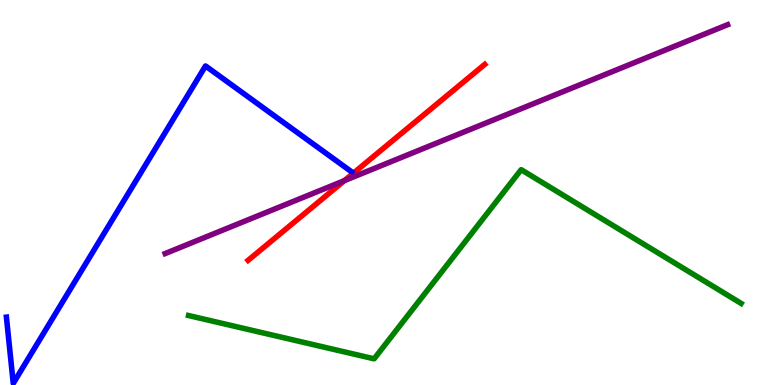[{'lines': ['blue', 'red'], 'intersections': []}, {'lines': ['green', 'red'], 'intersections': []}, {'lines': ['purple', 'red'], 'intersections': [{'x': 4.44, 'y': 5.31}]}, {'lines': ['blue', 'green'], 'intersections': []}, {'lines': ['blue', 'purple'], 'intersections': []}, {'lines': ['green', 'purple'], 'intersections': []}]